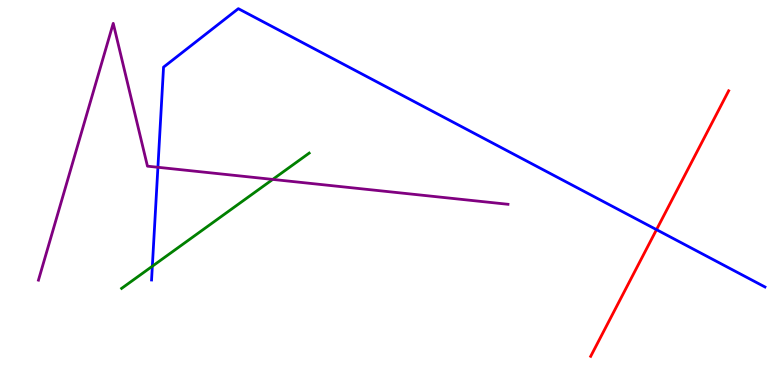[{'lines': ['blue', 'red'], 'intersections': [{'x': 8.47, 'y': 4.03}]}, {'lines': ['green', 'red'], 'intersections': []}, {'lines': ['purple', 'red'], 'intersections': []}, {'lines': ['blue', 'green'], 'intersections': [{'x': 1.97, 'y': 3.08}]}, {'lines': ['blue', 'purple'], 'intersections': [{'x': 2.04, 'y': 5.66}]}, {'lines': ['green', 'purple'], 'intersections': [{'x': 3.52, 'y': 5.34}]}]